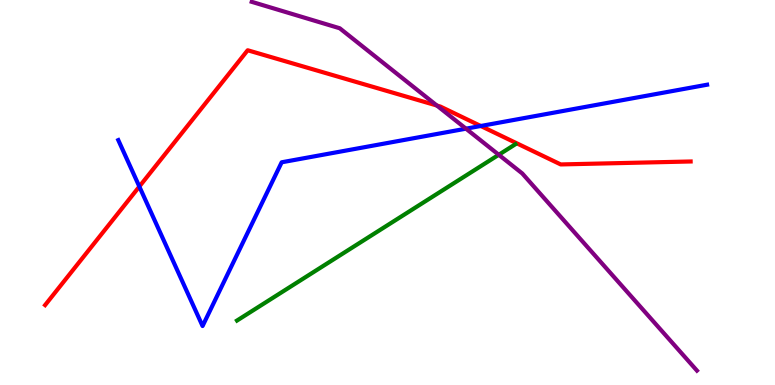[{'lines': ['blue', 'red'], 'intersections': [{'x': 1.8, 'y': 5.15}, {'x': 6.2, 'y': 6.73}]}, {'lines': ['green', 'red'], 'intersections': []}, {'lines': ['purple', 'red'], 'intersections': [{'x': 5.64, 'y': 7.26}]}, {'lines': ['blue', 'green'], 'intersections': []}, {'lines': ['blue', 'purple'], 'intersections': [{'x': 6.01, 'y': 6.66}]}, {'lines': ['green', 'purple'], 'intersections': [{'x': 6.44, 'y': 5.98}]}]